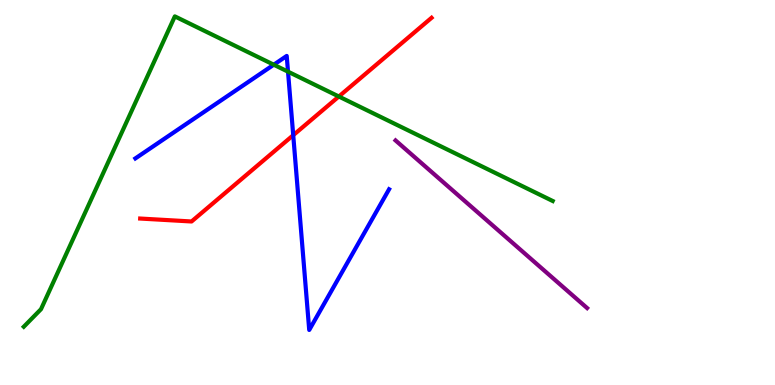[{'lines': ['blue', 'red'], 'intersections': [{'x': 3.78, 'y': 6.49}]}, {'lines': ['green', 'red'], 'intersections': [{'x': 4.37, 'y': 7.49}]}, {'lines': ['purple', 'red'], 'intersections': []}, {'lines': ['blue', 'green'], 'intersections': [{'x': 3.53, 'y': 8.32}, {'x': 3.72, 'y': 8.14}]}, {'lines': ['blue', 'purple'], 'intersections': []}, {'lines': ['green', 'purple'], 'intersections': []}]